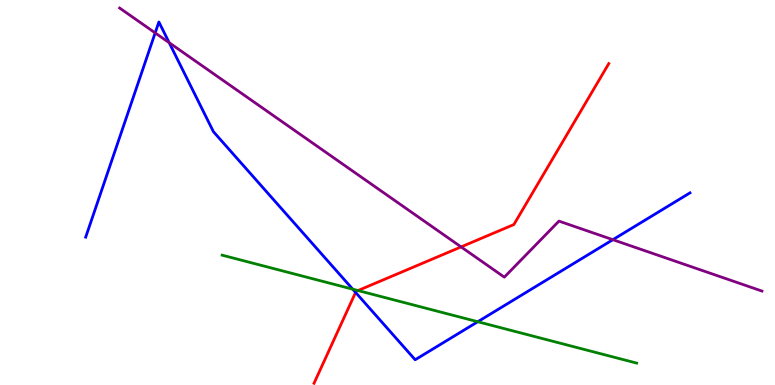[{'lines': ['blue', 'red'], 'intersections': [{'x': 4.59, 'y': 2.4}]}, {'lines': ['green', 'red'], 'intersections': [{'x': 4.62, 'y': 2.45}]}, {'lines': ['purple', 'red'], 'intersections': [{'x': 5.95, 'y': 3.59}]}, {'lines': ['blue', 'green'], 'intersections': [{'x': 4.55, 'y': 2.49}, {'x': 6.16, 'y': 1.64}]}, {'lines': ['blue', 'purple'], 'intersections': [{'x': 2.0, 'y': 9.15}, {'x': 2.18, 'y': 8.89}, {'x': 7.91, 'y': 3.77}]}, {'lines': ['green', 'purple'], 'intersections': []}]